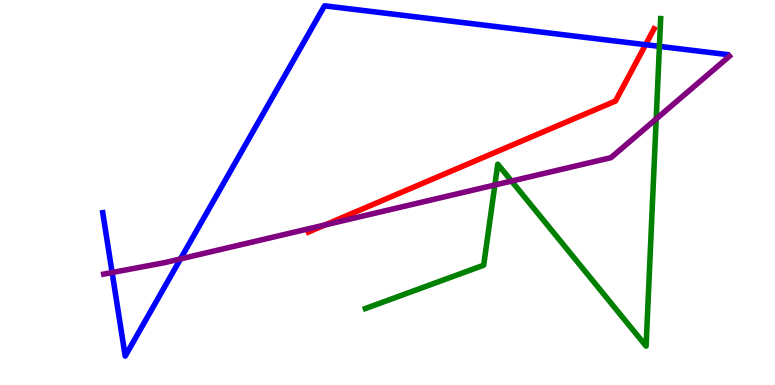[{'lines': ['blue', 'red'], 'intersections': [{'x': 8.33, 'y': 8.84}]}, {'lines': ['green', 'red'], 'intersections': []}, {'lines': ['purple', 'red'], 'intersections': [{'x': 4.2, 'y': 4.16}]}, {'lines': ['blue', 'green'], 'intersections': [{'x': 8.51, 'y': 8.8}]}, {'lines': ['blue', 'purple'], 'intersections': [{'x': 1.45, 'y': 2.92}, {'x': 2.33, 'y': 3.28}]}, {'lines': ['green', 'purple'], 'intersections': [{'x': 6.39, 'y': 5.2}, {'x': 6.6, 'y': 5.3}, {'x': 8.47, 'y': 6.91}]}]